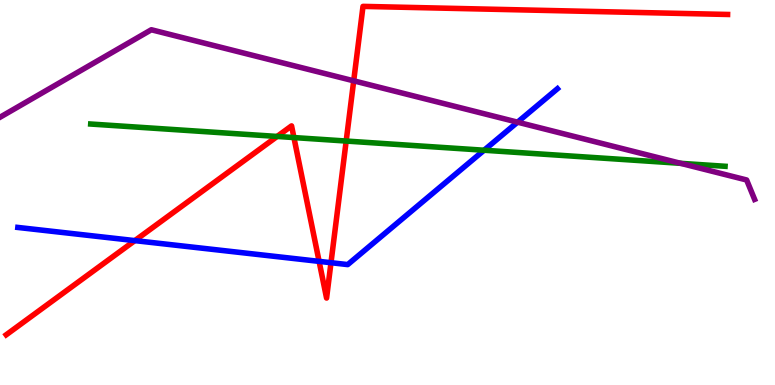[{'lines': ['blue', 'red'], 'intersections': [{'x': 1.74, 'y': 3.75}, {'x': 4.12, 'y': 3.21}, {'x': 4.27, 'y': 3.18}]}, {'lines': ['green', 'red'], 'intersections': [{'x': 3.58, 'y': 6.46}, {'x': 3.79, 'y': 6.43}, {'x': 4.47, 'y': 6.34}]}, {'lines': ['purple', 'red'], 'intersections': [{'x': 4.56, 'y': 7.9}]}, {'lines': ['blue', 'green'], 'intersections': [{'x': 6.25, 'y': 6.1}]}, {'lines': ['blue', 'purple'], 'intersections': [{'x': 6.68, 'y': 6.83}]}, {'lines': ['green', 'purple'], 'intersections': [{'x': 8.78, 'y': 5.76}]}]